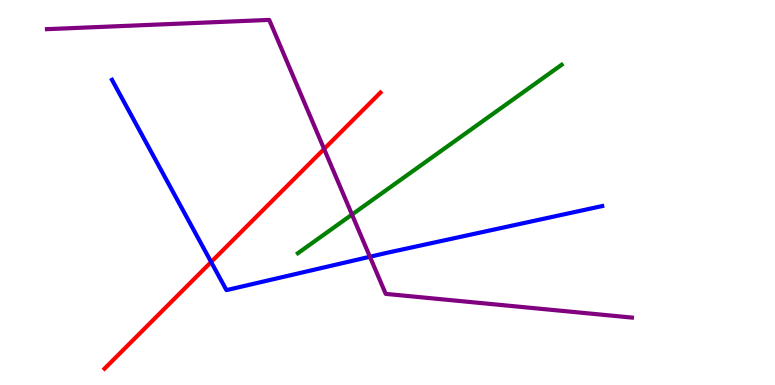[{'lines': ['blue', 'red'], 'intersections': [{'x': 2.72, 'y': 3.19}]}, {'lines': ['green', 'red'], 'intersections': []}, {'lines': ['purple', 'red'], 'intersections': [{'x': 4.18, 'y': 6.13}]}, {'lines': ['blue', 'green'], 'intersections': []}, {'lines': ['blue', 'purple'], 'intersections': [{'x': 4.77, 'y': 3.33}]}, {'lines': ['green', 'purple'], 'intersections': [{'x': 4.54, 'y': 4.43}]}]